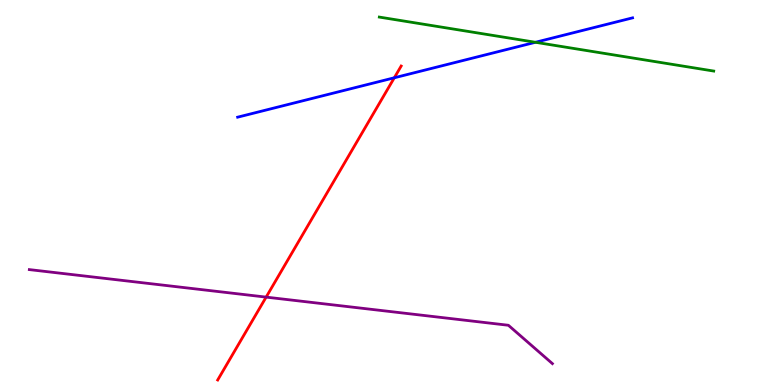[{'lines': ['blue', 'red'], 'intersections': [{'x': 5.09, 'y': 7.98}]}, {'lines': ['green', 'red'], 'intersections': []}, {'lines': ['purple', 'red'], 'intersections': [{'x': 3.43, 'y': 2.28}]}, {'lines': ['blue', 'green'], 'intersections': [{'x': 6.91, 'y': 8.9}]}, {'lines': ['blue', 'purple'], 'intersections': []}, {'lines': ['green', 'purple'], 'intersections': []}]